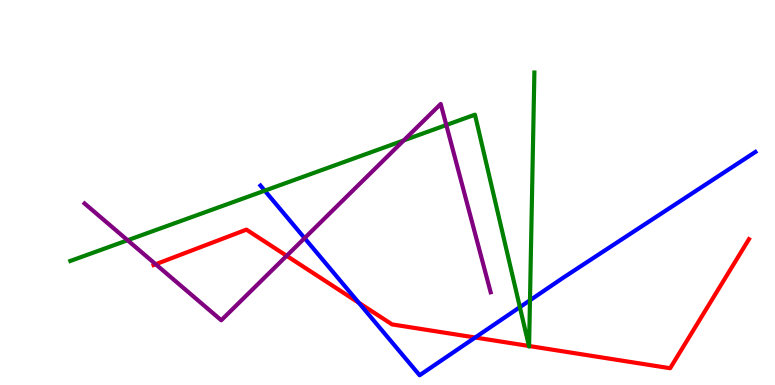[{'lines': ['blue', 'red'], 'intersections': [{'x': 4.63, 'y': 2.14}, {'x': 6.13, 'y': 1.23}]}, {'lines': ['green', 'red'], 'intersections': [{'x': 6.82, 'y': 1.01}, {'x': 6.83, 'y': 1.01}]}, {'lines': ['purple', 'red'], 'intersections': [{'x': 2.01, 'y': 3.14}, {'x': 3.7, 'y': 3.36}]}, {'lines': ['blue', 'green'], 'intersections': [{'x': 3.42, 'y': 5.05}, {'x': 6.71, 'y': 2.02}, {'x': 6.84, 'y': 2.2}]}, {'lines': ['blue', 'purple'], 'intersections': [{'x': 3.93, 'y': 3.81}]}, {'lines': ['green', 'purple'], 'intersections': [{'x': 1.65, 'y': 3.76}, {'x': 5.21, 'y': 6.35}, {'x': 5.76, 'y': 6.75}]}]